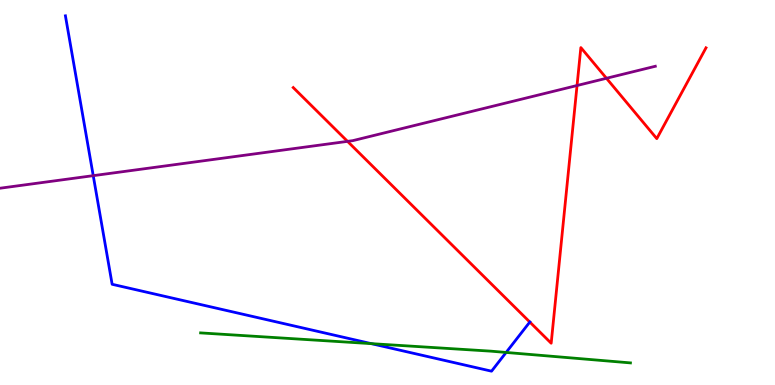[{'lines': ['blue', 'red'], 'intersections': [{'x': 6.84, 'y': 1.64}]}, {'lines': ['green', 'red'], 'intersections': []}, {'lines': ['purple', 'red'], 'intersections': [{'x': 4.48, 'y': 6.33}, {'x': 7.45, 'y': 7.78}, {'x': 7.83, 'y': 7.97}]}, {'lines': ['blue', 'green'], 'intersections': [{'x': 4.79, 'y': 1.07}, {'x': 6.53, 'y': 0.846}]}, {'lines': ['blue', 'purple'], 'intersections': [{'x': 1.2, 'y': 5.44}]}, {'lines': ['green', 'purple'], 'intersections': []}]